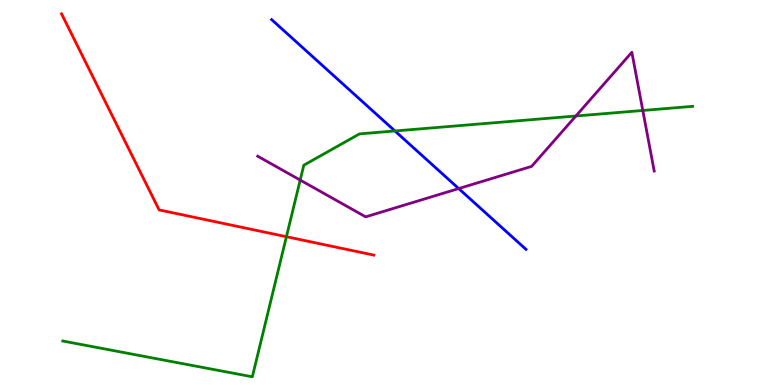[{'lines': ['blue', 'red'], 'intersections': []}, {'lines': ['green', 'red'], 'intersections': [{'x': 3.7, 'y': 3.85}]}, {'lines': ['purple', 'red'], 'intersections': []}, {'lines': ['blue', 'green'], 'intersections': [{'x': 5.1, 'y': 6.6}]}, {'lines': ['blue', 'purple'], 'intersections': [{'x': 5.92, 'y': 5.1}]}, {'lines': ['green', 'purple'], 'intersections': [{'x': 3.87, 'y': 5.32}, {'x': 7.43, 'y': 6.99}, {'x': 8.29, 'y': 7.13}]}]